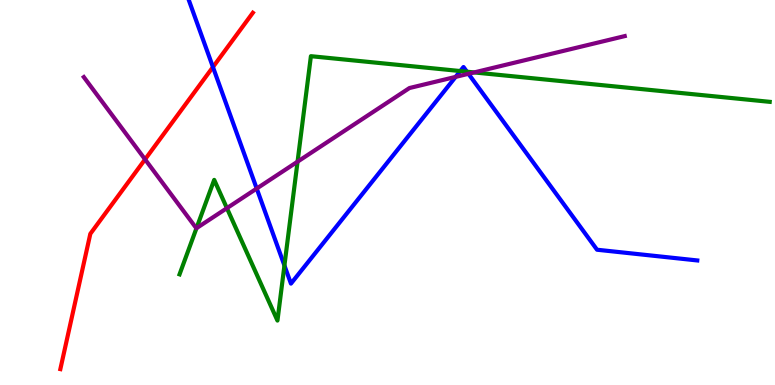[{'lines': ['blue', 'red'], 'intersections': [{'x': 2.75, 'y': 8.26}]}, {'lines': ['green', 'red'], 'intersections': []}, {'lines': ['purple', 'red'], 'intersections': [{'x': 1.87, 'y': 5.86}]}, {'lines': ['blue', 'green'], 'intersections': [{'x': 3.67, 'y': 3.1}, {'x': 5.94, 'y': 8.15}, {'x': 6.02, 'y': 8.14}]}, {'lines': ['blue', 'purple'], 'intersections': [{'x': 3.31, 'y': 5.1}, {'x': 5.88, 'y': 8.0}, {'x': 6.04, 'y': 8.08}]}, {'lines': ['green', 'purple'], 'intersections': [{'x': 2.54, 'y': 4.07}, {'x': 2.93, 'y': 4.59}, {'x': 3.84, 'y': 5.8}, {'x': 6.12, 'y': 8.12}]}]